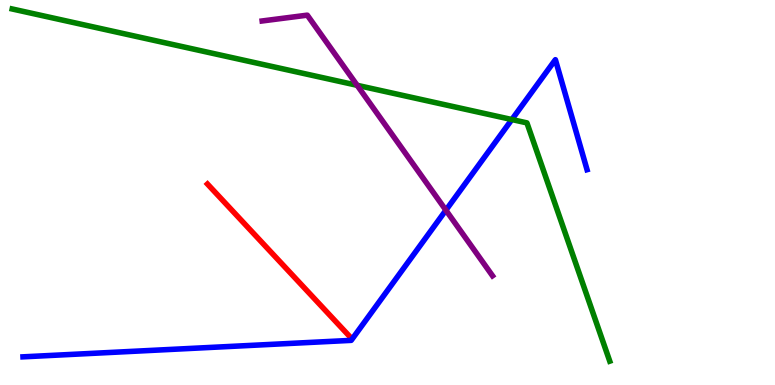[{'lines': ['blue', 'red'], 'intersections': []}, {'lines': ['green', 'red'], 'intersections': []}, {'lines': ['purple', 'red'], 'intersections': []}, {'lines': ['blue', 'green'], 'intersections': [{'x': 6.6, 'y': 6.9}]}, {'lines': ['blue', 'purple'], 'intersections': [{'x': 5.75, 'y': 4.54}]}, {'lines': ['green', 'purple'], 'intersections': [{'x': 4.61, 'y': 7.78}]}]